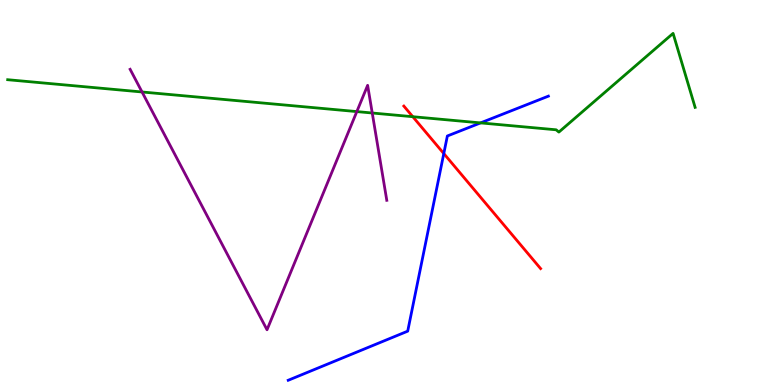[{'lines': ['blue', 'red'], 'intersections': [{'x': 5.73, 'y': 6.01}]}, {'lines': ['green', 'red'], 'intersections': [{'x': 5.33, 'y': 6.97}]}, {'lines': ['purple', 'red'], 'intersections': []}, {'lines': ['blue', 'green'], 'intersections': [{'x': 6.2, 'y': 6.81}]}, {'lines': ['blue', 'purple'], 'intersections': []}, {'lines': ['green', 'purple'], 'intersections': [{'x': 1.83, 'y': 7.61}, {'x': 4.6, 'y': 7.1}, {'x': 4.8, 'y': 7.06}]}]